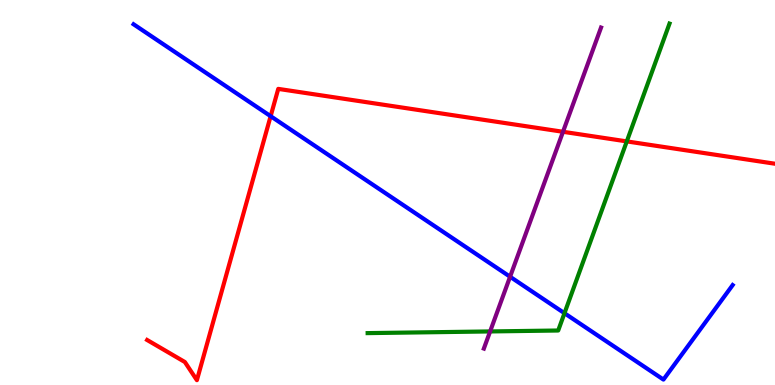[{'lines': ['blue', 'red'], 'intersections': [{'x': 3.49, 'y': 6.98}]}, {'lines': ['green', 'red'], 'intersections': [{'x': 8.09, 'y': 6.33}]}, {'lines': ['purple', 'red'], 'intersections': [{'x': 7.26, 'y': 6.58}]}, {'lines': ['blue', 'green'], 'intersections': [{'x': 7.28, 'y': 1.86}]}, {'lines': ['blue', 'purple'], 'intersections': [{'x': 6.58, 'y': 2.81}]}, {'lines': ['green', 'purple'], 'intersections': [{'x': 6.32, 'y': 1.39}]}]